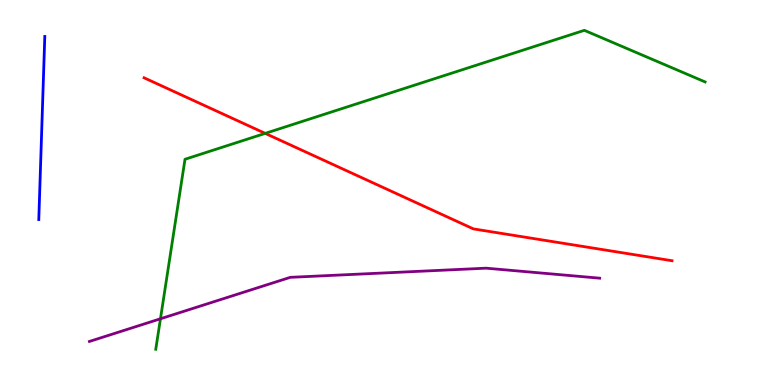[{'lines': ['blue', 'red'], 'intersections': []}, {'lines': ['green', 'red'], 'intersections': [{'x': 3.42, 'y': 6.54}]}, {'lines': ['purple', 'red'], 'intersections': []}, {'lines': ['blue', 'green'], 'intersections': []}, {'lines': ['blue', 'purple'], 'intersections': []}, {'lines': ['green', 'purple'], 'intersections': [{'x': 2.07, 'y': 1.72}]}]